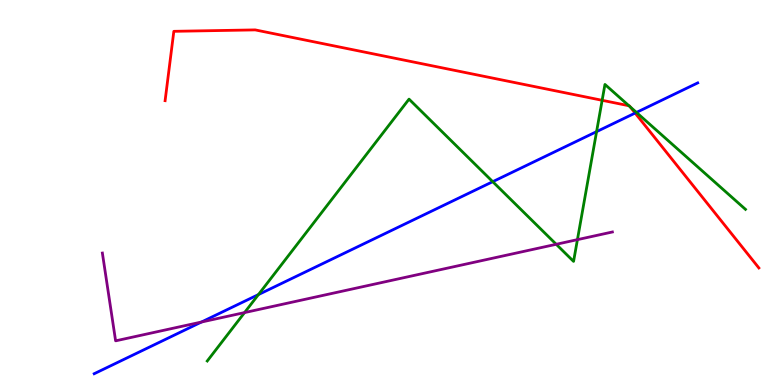[{'lines': ['blue', 'red'], 'intersections': [{'x': 8.2, 'y': 7.06}]}, {'lines': ['green', 'red'], 'intersections': [{'x': 7.77, 'y': 7.39}, {'x': 8.11, 'y': 7.25}, {'x': 8.13, 'y': 7.22}]}, {'lines': ['purple', 'red'], 'intersections': []}, {'lines': ['blue', 'green'], 'intersections': [{'x': 3.33, 'y': 2.35}, {'x': 6.36, 'y': 5.28}, {'x': 7.7, 'y': 6.58}, {'x': 8.21, 'y': 7.08}]}, {'lines': ['blue', 'purple'], 'intersections': [{'x': 2.6, 'y': 1.64}]}, {'lines': ['green', 'purple'], 'intersections': [{'x': 3.16, 'y': 1.88}, {'x': 7.18, 'y': 3.65}, {'x': 7.45, 'y': 3.78}]}]